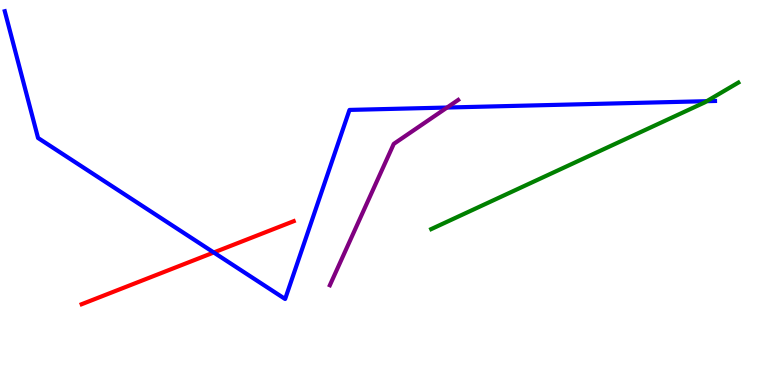[{'lines': ['blue', 'red'], 'intersections': [{'x': 2.76, 'y': 3.44}]}, {'lines': ['green', 'red'], 'intersections': []}, {'lines': ['purple', 'red'], 'intersections': []}, {'lines': ['blue', 'green'], 'intersections': [{'x': 9.12, 'y': 7.37}]}, {'lines': ['blue', 'purple'], 'intersections': [{'x': 5.77, 'y': 7.21}]}, {'lines': ['green', 'purple'], 'intersections': []}]